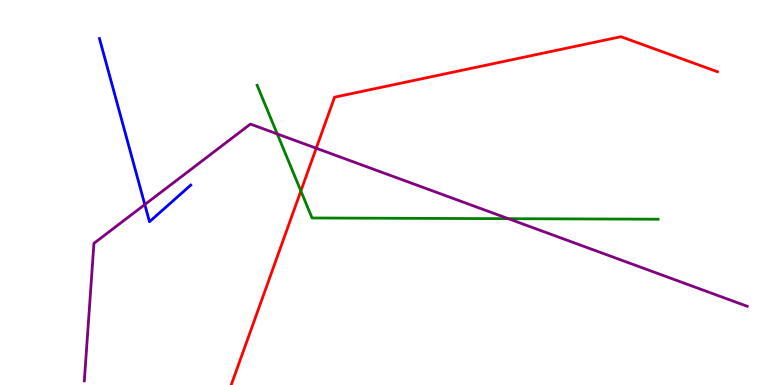[{'lines': ['blue', 'red'], 'intersections': []}, {'lines': ['green', 'red'], 'intersections': [{'x': 3.88, 'y': 5.04}]}, {'lines': ['purple', 'red'], 'intersections': [{'x': 4.08, 'y': 6.15}]}, {'lines': ['blue', 'green'], 'intersections': []}, {'lines': ['blue', 'purple'], 'intersections': [{'x': 1.87, 'y': 4.69}]}, {'lines': ['green', 'purple'], 'intersections': [{'x': 3.58, 'y': 6.52}, {'x': 6.56, 'y': 4.32}]}]